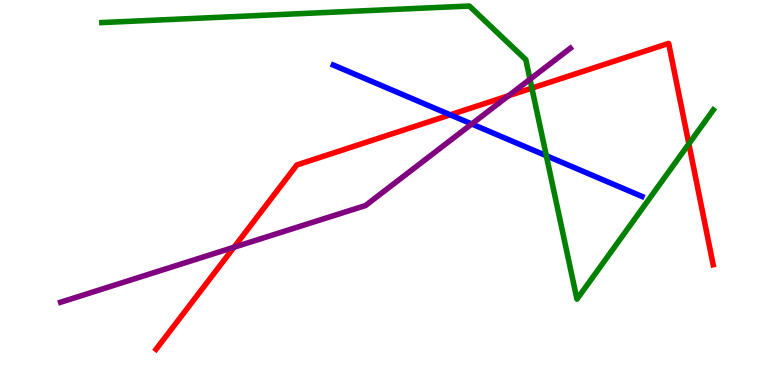[{'lines': ['blue', 'red'], 'intersections': [{'x': 5.81, 'y': 7.02}]}, {'lines': ['green', 'red'], 'intersections': [{'x': 6.86, 'y': 7.71}, {'x': 8.89, 'y': 6.26}]}, {'lines': ['purple', 'red'], 'intersections': [{'x': 3.02, 'y': 3.58}, {'x': 6.56, 'y': 7.51}]}, {'lines': ['blue', 'green'], 'intersections': [{'x': 7.05, 'y': 5.96}]}, {'lines': ['blue', 'purple'], 'intersections': [{'x': 6.09, 'y': 6.78}]}, {'lines': ['green', 'purple'], 'intersections': [{'x': 6.84, 'y': 7.94}]}]